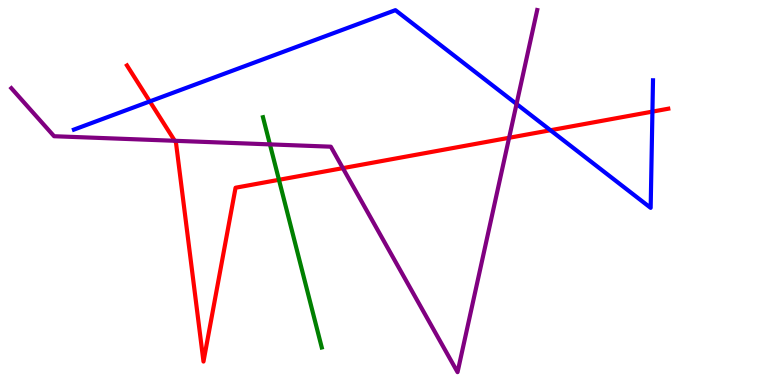[{'lines': ['blue', 'red'], 'intersections': [{'x': 1.93, 'y': 7.37}, {'x': 7.1, 'y': 6.62}, {'x': 8.42, 'y': 7.1}]}, {'lines': ['green', 'red'], 'intersections': [{'x': 3.6, 'y': 5.33}]}, {'lines': ['purple', 'red'], 'intersections': [{'x': 2.26, 'y': 6.34}, {'x': 4.42, 'y': 5.63}, {'x': 6.57, 'y': 6.42}]}, {'lines': ['blue', 'green'], 'intersections': []}, {'lines': ['blue', 'purple'], 'intersections': [{'x': 6.67, 'y': 7.3}]}, {'lines': ['green', 'purple'], 'intersections': [{'x': 3.48, 'y': 6.25}]}]